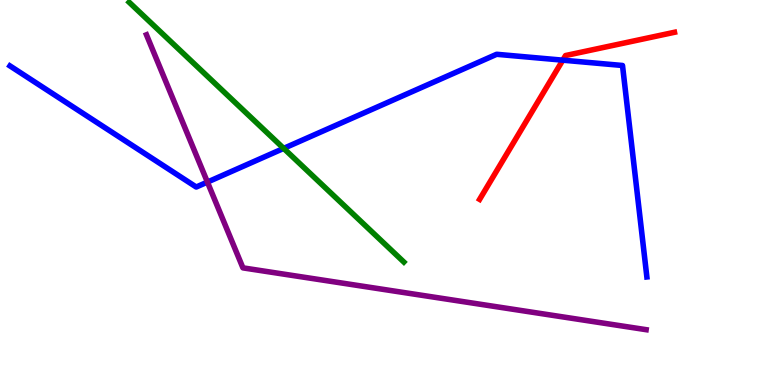[{'lines': ['blue', 'red'], 'intersections': [{'x': 7.26, 'y': 8.44}]}, {'lines': ['green', 'red'], 'intersections': []}, {'lines': ['purple', 'red'], 'intersections': []}, {'lines': ['blue', 'green'], 'intersections': [{'x': 3.66, 'y': 6.15}]}, {'lines': ['blue', 'purple'], 'intersections': [{'x': 2.68, 'y': 5.27}]}, {'lines': ['green', 'purple'], 'intersections': []}]